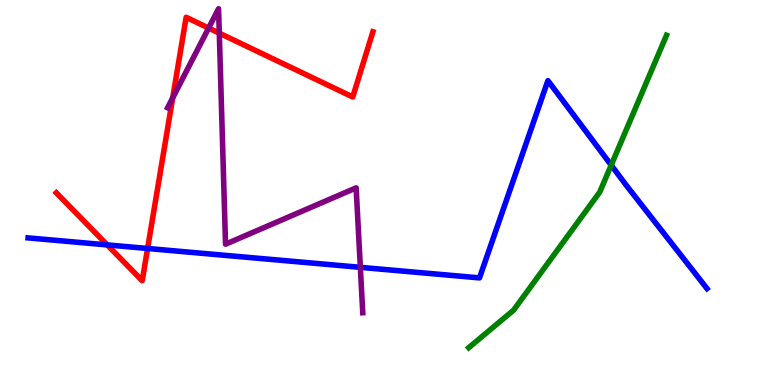[{'lines': ['blue', 'red'], 'intersections': [{'x': 1.38, 'y': 3.64}, {'x': 1.9, 'y': 3.55}]}, {'lines': ['green', 'red'], 'intersections': []}, {'lines': ['purple', 'red'], 'intersections': [{'x': 2.23, 'y': 7.46}, {'x': 2.69, 'y': 9.27}, {'x': 2.83, 'y': 9.14}]}, {'lines': ['blue', 'green'], 'intersections': [{'x': 7.89, 'y': 5.71}]}, {'lines': ['blue', 'purple'], 'intersections': [{'x': 4.65, 'y': 3.06}]}, {'lines': ['green', 'purple'], 'intersections': []}]